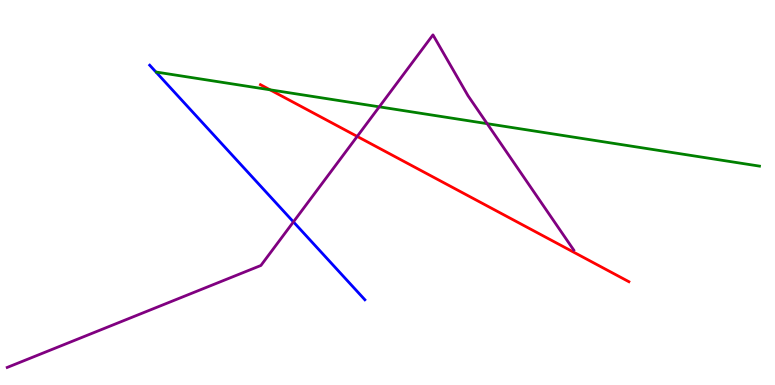[{'lines': ['blue', 'red'], 'intersections': []}, {'lines': ['green', 'red'], 'intersections': [{'x': 3.48, 'y': 7.67}]}, {'lines': ['purple', 'red'], 'intersections': [{'x': 4.61, 'y': 6.46}]}, {'lines': ['blue', 'green'], 'intersections': []}, {'lines': ['blue', 'purple'], 'intersections': [{'x': 3.79, 'y': 4.24}]}, {'lines': ['green', 'purple'], 'intersections': [{'x': 4.89, 'y': 7.23}, {'x': 6.29, 'y': 6.79}]}]